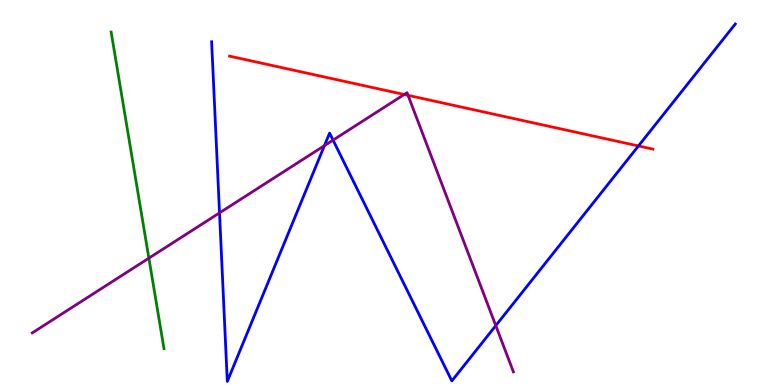[{'lines': ['blue', 'red'], 'intersections': [{'x': 8.24, 'y': 6.21}]}, {'lines': ['green', 'red'], 'intersections': []}, {'lines': ['purple', 'red'], 'intersections': [{'x': 5.22, 'y': 7.55}, {'x': 5.27, 'y': 7.52}]}, {'lines': ['blue', 'green'], 'intersections': []}, {'lines': ['blue', 'purple'], 'intersections': [{'x': 2.83, 'y': 4.47}, {'x': 4.19, 'y': 6.22}, {'x': 4.3, 'y': 6.36}, {'x': 6.4, 'y': 1.54}]}, {'lines': ['green', 'purple'], 'intersections': [{'x': 1.92, 'y': 3.29}]}]